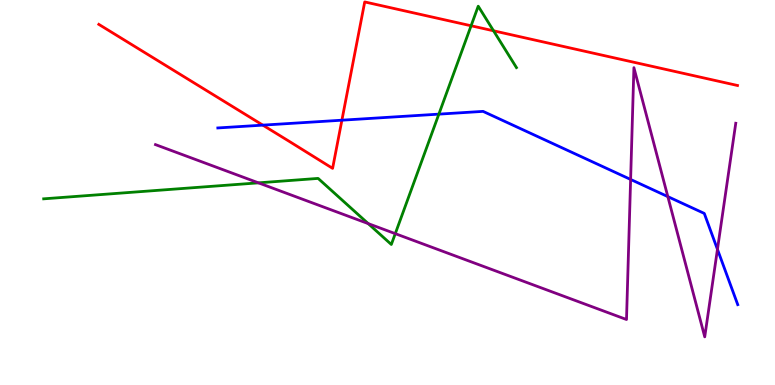[{'lines': ['blue', 'red'], 'intersections': [{'x': 3.39, 'y': 6.75}, {'x': 4.41, 'y': 6.88}]}, {'lines': ['green', 'red'], 'intersections': [{'x': 6.08, 'y': 9.33}, {'x': 6.37, 'y': 9.2}]}, {'lines': ['purple', 'red'], 'intersections': []}, {'lines': ['blue', 'green'], 'intersections': [{'x': 5.66, 'y': 7.04}]}, {'lines': ['blue', 'purple'], 'intersections': [{'x': 8.14, 'y': 5.34}, {'x': 8.62, 'y': 4.89}, {'x': 9.26, 'y': 3.52}]}, {'lines': ['green', 'purple'], 'intersections': [{'x': 3.33, 'y': 5.25}, {'x': 4.75, 'y': 4.19}, {'x': 5.1, 'y': 3.93}]}]